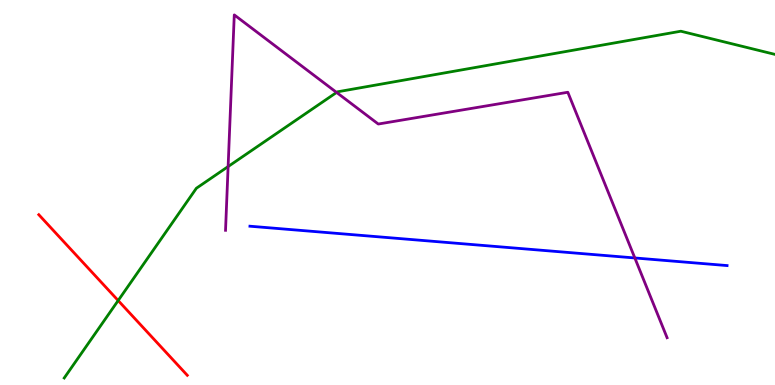[{'lines': ['blue', 'red'], 'intersections': []}, {'lines': ['green', 'red'], 'intersections': [{'x': 1.52, 'y': 2.19}]}, {'lines': ['purple', 'red'], 'intersections': []}, {'lines': ['blue', 'green'], 'intersections': []}, {'lines': ['blue', 'purple'], 'intersections': [{'x': 8.19, 'y': 3.3}]}, {'lines': ['green', 'purple'], 'intersections': [{'x': 2.94, 'y': 5.67}, {'x': 4.34, 'y': 7.6}]}]